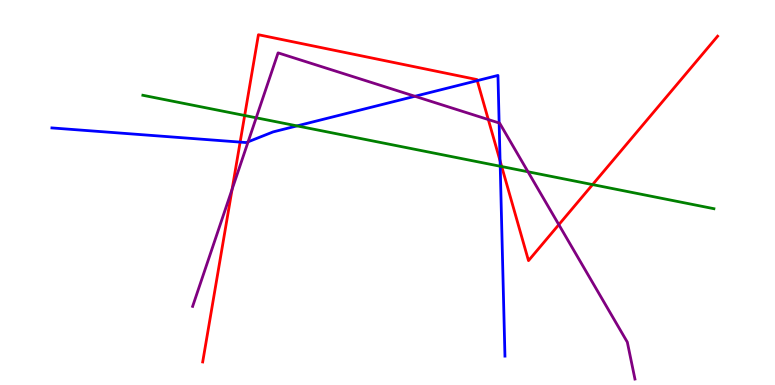[{'lines': ['blue', 'red'], 'intersections': [{'x': 3.1, 'y': 6.31}, {'x': 6.16, 'y': 7.91}, {'x': 6.45, 'y': 5.82}]}, {'lines': ['green', 'red'], 'intersections': [{'x': 3.16, 'y': 7.0}, {'x': 6.47, 'y': 5.67}, {'x': 7.65, 'y': 5.21}]}, {'lines': ['purple', 'red'], 'intersections': [{'x': 2.99, 'y': 5.08}, {'x': 6.3, 'y': 6.89}, {'x': 7.21, 'y': 4.16}]}, {'lines': ['blue', 'green'], 'intersections': [{'x': 3.83, 'y': 6.73}, {'x': 6.45, 'y': 5.68}]}, {'lines': ['blue', 'purple'], 'intersections': [{'x': 3.2, 'y': 6.32}, {'x': 5.35, 'y': 7.5}, {'x': 6.44, 'y': 6.81}]}, {'lines': ['green', 'purple'], 'intersections': [{'x': 3.31, 'y': 6.94}, {'x': 6.81, 'y': 5.54}]}]